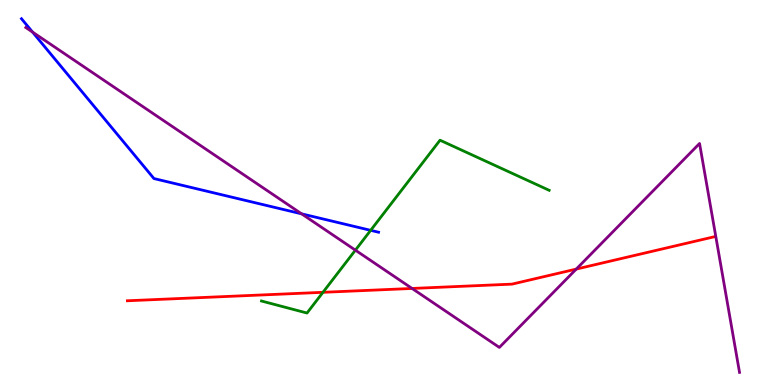[{'lines': ['blue', 'red'], 'intersections': []}, {'lines': ['green', 'red'], 'intersections': [{'x': 4.17, 'y': 2.41}]}, {'lines': ['purple', 'red'], 'intersections': [{'x': 5.32, 'y': 2.51}, {'x': 7.44, 'y': 3.01}]}, {'lines': ['blue', 'green'], 'intersections': [{'x': 4.78, 'y': 4.02}]}, {'lines': ['blue', 'purple'], 'intersections': [{'x': 0.42, 'y': 9.17}, {'x': 3.89, 'y': 4.45}]}, {'lines': ['green', 'purple'], 'intersections': [{'x': 4.59, 'y': 3.5}]}]